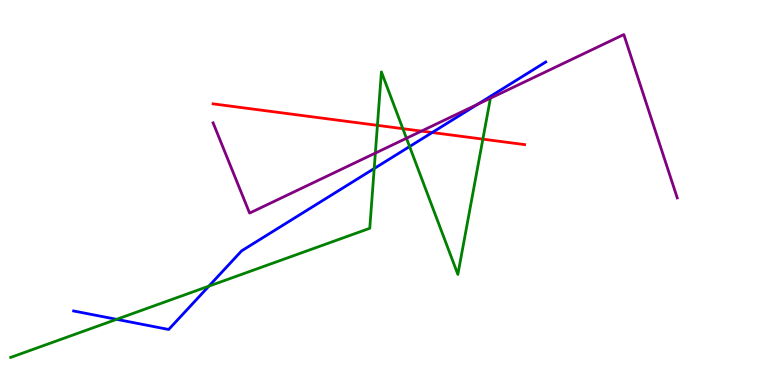[{'lines': ['blue', 'red'], 'intersections': [{'x': 5.58, 'y': 6.56}]}, {'lines': ['green', 'red'], 'intersections': [{'x': 4.87, 'y': 6.74}, {'x': 5.2, 'y': 6.66}, {'x': 6.23, 'y': 6.39}]}, {'lines': ['purple', 'red'], 'intersections': [{'x': 5.44, 'y': 6.59}]}, {'lines': ['blue', 'green'], 'intersections': [{'x': 1.5, 'y': 1.71}, {'x': 2.7, 'y': 2.57}, {'x': 4.83, 'y': 5.62}, {'x': 5.28, 'y': 6.19}]}, {'lines': ['blue', 'purple'], 'intersections': [{'x': 6.16, 'y': 7.29}]}, {'lines': ['green', 'purple'], 'intersections': [{'x': 4.84, 'y': 6.02}, {'x': 5.24, 'y': 6.41}]}]